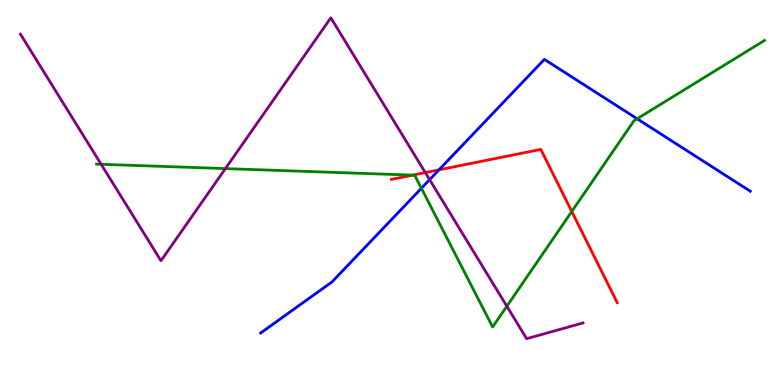[{'lines': ['blue', 'red'], 'intersections': [{'x': 5.66, 'y': 5.59}]}, {'lines': ['green', 'red'], 'intersections': [{'x': 5.33, 'y': 5.45}, {'x': 7.38, 'y': 4.51}]}, {'lines': ['purple', 'red'], 'intersections': [{'x': 5.49, 'y': 5.52}]}, {'lines': ['blue', 'green'], 'intersections': [{'x': 5.44, 'y': 5.11}, {'x': 8.22, 'y': 6.91}]}, {'lines': ['blue', 'purple'], 'intersections': [{'x': 5.54, 'y': 5.33}]}, {'lines': ['green', 'purple'], 'intersections': [{'x': 1.3, 'y': 5.73}, {'x': 2.91, 'y': 5.62}, {'x': 6.54, 'y': 2.05}]}]